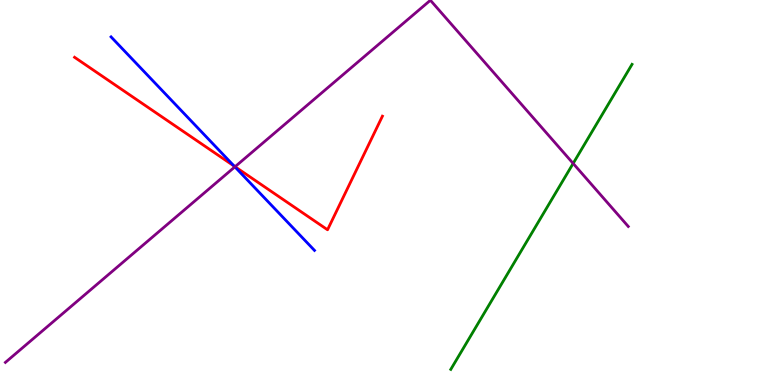[{'lines': ['blue', 'red'], 'intersections': [{'x': 3.02, 'y': 5.69}]}, {'lines': ['green', 'red'], 'intersections': []}, {'lines': ['purple', 'red'], 'intersections': [{'x': 3.03, 'y': 5.67}]}, {'lines': ['blue', 'green'], 'intersections': []}, {'lines': ['blue', 'purple'], 'intersections': [{'x': 3.03, 'y': 5.67}]}, {'lines': ['green', 'purple'], 'intersections': [{'x': 7.4, 'y': 5.75}]}]